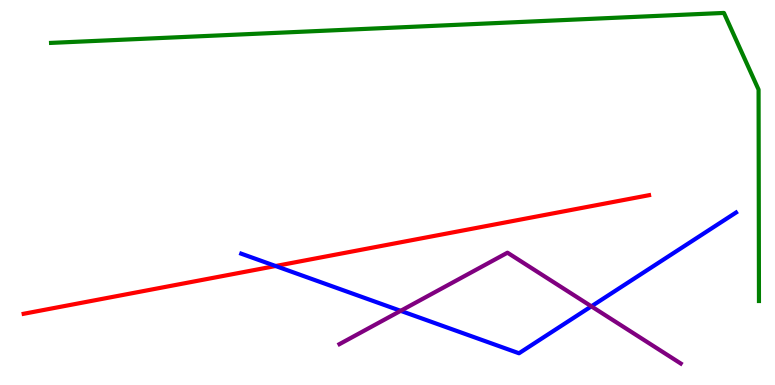[{'lines': ['blue', 'red'], 'intersections': [{'x': 3.56, 'y': 3.09}]}, {'lines': ['green', 'red'], 'intersections': []}, {'lines': ['purple', 'red'], 'intersections': []}, {'lines': ['blue', 'green'], 'intersections': []}, {'lines': ['blue', 'purple'], 'intersections': [{'x': 5.17, 'y': 1.93}, {'x': 7.63, 'y': 2.04}]}, {'lines': ['green', 'purple'], 'intersections': []}]